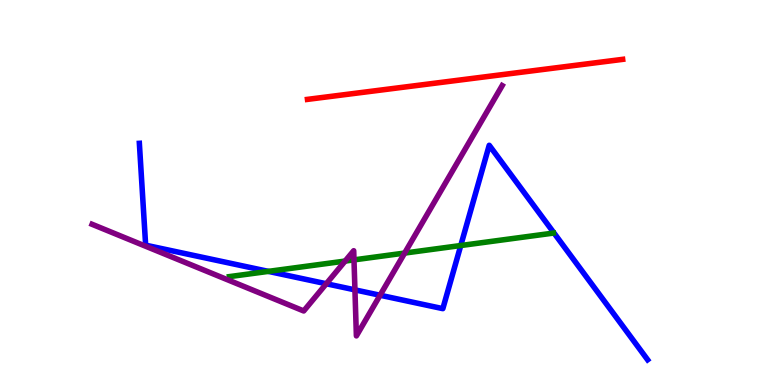[{'lines': ['blue', 'red'], 'intersections': []}, {'lines': ['green', 'red'], 'intersections': []}, {'lines': ['purple', 'red'], 'intersections': []}, {'lines': ['blue', 'green'], 'intersections': [{'x': 3.46, 'y': 2.95}, {'x': 5.95, 'y': 3.62}]}, {'lines': ['blue', 'purple'], 'intersections': [{'x': 4.21, 'y': 2.63}, {'x': 4.58, 'y': 2.47}, {'x': 4.9, 'y': 2.33}]}, {'lines': ['green', 'purple'], 'intersections': [{'x': 4.45, 'y': 3.22}, {'x': 4.57, 'y': 3.25}, {'x': 5.22, 'y': 3.43}]}]